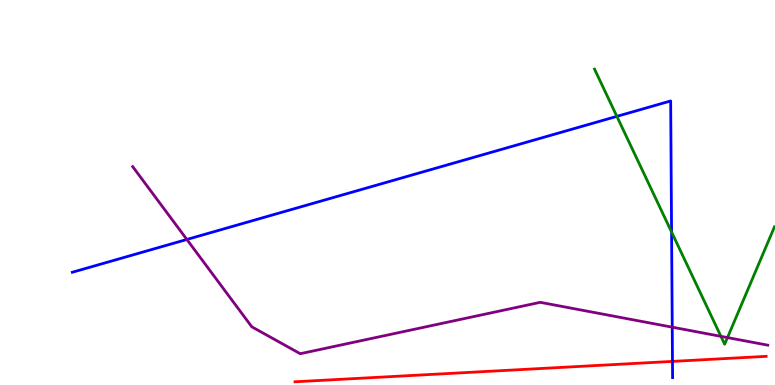[{'lines': ['blue', 'red'], 'intersections': [{'x': 8.68, 'y': 0.613}]}, {'lines': ['green', 'red'], 'intersections': []}, {'lines': ['purple', 'red'], 'intersections': []}, {'lines': ['blue', 'green'], 'intersections': [{'x': 7.96, 'y': 6.98}, {'x': 8.67, 'y': 3.97}]}, {'lines': ['blue', 'purple'], 'intersections': [{'x': 2.41, 'y': 3.78}, {'x': 8.67, 'y': 1.5}]}, {'lines': ['green', 'purple'], 'intersections': [{'x': 9.3, 'y': 1.26}, {'x': 9.39, 'y': 1.23}]}]